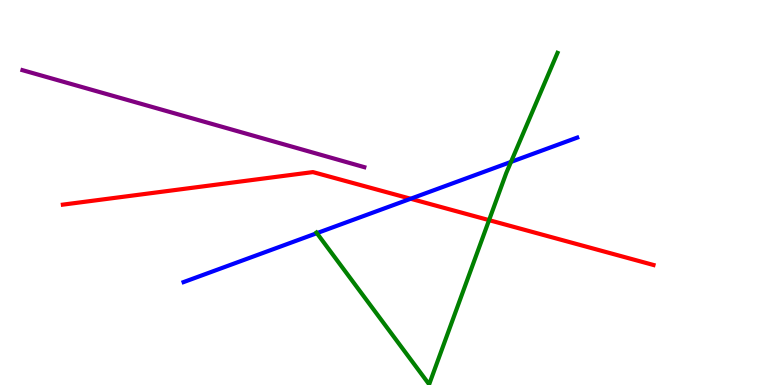[{'lines': ['blue', 'red'], 'intersections': [{'x': 5.3, 'y': 4.84}]}, {'lines': ['green', 'red'], 'intersections': [{'x': 6.31, 'y': 4.28}]}, {'lines': ['purple', 'red'], 'intersections': []}, {'lines': ['blue', 'green'], 'intersections': [{'x': 4.09, 'y': 3.94}, {'x': 6.59, 'y': 5.79}]}, {'lines': ['blue', 'purple'], 'intersections': []}, {'lines': ['green', 'purple'], 'intersections': []}]